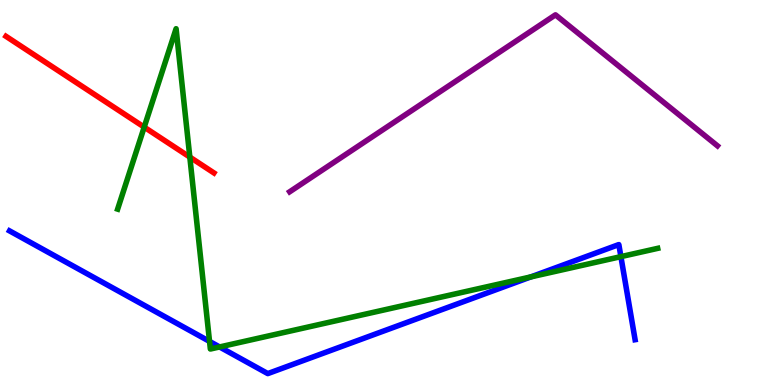[{'lines': ['blue', 'red'], 'intersections': []}, {'lines': ['green', 'red'], 'intersections': [{'x': 1.86, 'y': 6.7}, {'x': 2.45, 'y': 5.92}]}, {'lines': ['purple', 'red'], 'intersections': []}, {'lines': ['blue', 'green'], 'intersections': [{'x': 2.7, 'y': 1.13}, {'x': 2.83, 'y': 0.988}, {'x': 6.85, 'y': 2.81}, {'x': 8.01, 'y': 3.33}]}, {'lines': ['blue', 'purple'], 'intersections': []}, {'lines': ['green', 'purple'], 'intersections': []}]